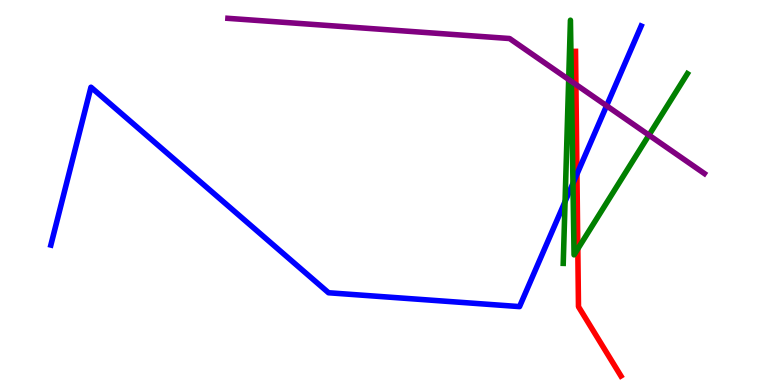[{'lines': ['blue', 'red'], 'intersections': [{'x': 7.44, 'y': 5.48}]}, {'lines': ['green', 'red'], 'intersections': [{'x': 7.46, 'y': 3.54}]}, {'lines': ['purple', 'red'], 'intersections': [{'x': 7.43, 'y': 7.81}]}, {'lines': ['blue', 'green'], 'intersections': [{'x': 7.29, 'y': 4.76}, {'x': 7.39, 'y': 5.24}]}, {'lines': ['blue', 'purple'], 'intersections': [{'x': 7.83, 'y': 7.25}]}, {'lines': ['green', 'purple'], 'intersections': [{'x': 7.34, 'y': 7.94}, {'x': 7.37, 'y': 7.89}, {'x': 8.37, 'y': 6.49}]}]